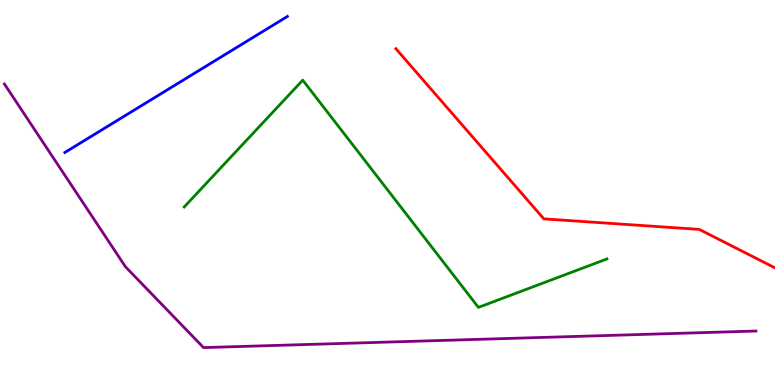[{'lines': ['blue', 'red'], 'intersections': []}, {'lines': ['green', 'red'], 'intersections': []}, {'lines': ['purple', 'red'], 'intersections': []}, {'lines': ['blue', 'green'], 'intersections': []}, {'lines': ['blue', 'purple'], 'intersections': []}, {'lines': ['green', 'purple'], 'intersections': []}]